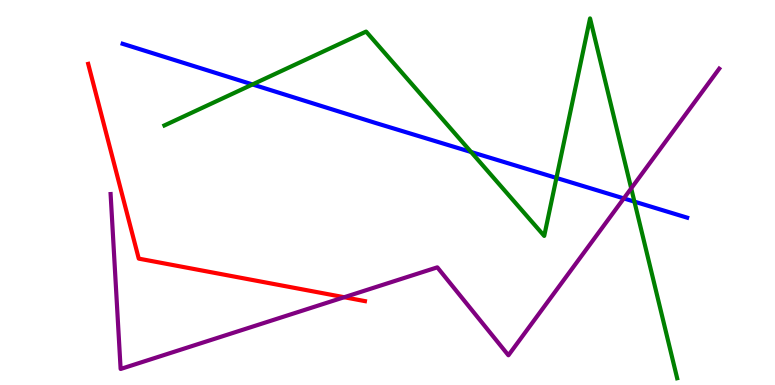[{'lines': ['blue', 'red'], 'intersections': []}, {'lines': ['green', 'red'], 'intersections': []}, {'lines': ['purple', 'red'], 'intersections': [{'x': 4.44, 'y': 2.28}]}, {'lines': ['blue', 'green'], 'intersections': [{'x': 3.26, 'y': 7.81}, {'x': 6.08, 'y': 6.05}, {'x': 7.18, 'y': 5.38}, {'x': 8.19, 'y': 4.76}]}, {'lines': ['blue', 'purple'], 'intersections': [{'x': 8.05, 'y': 4.85}]}, {'lines': ['green', 'purple'], 'intersections': [{'x': 8.14, 'y': 5.11}]}]